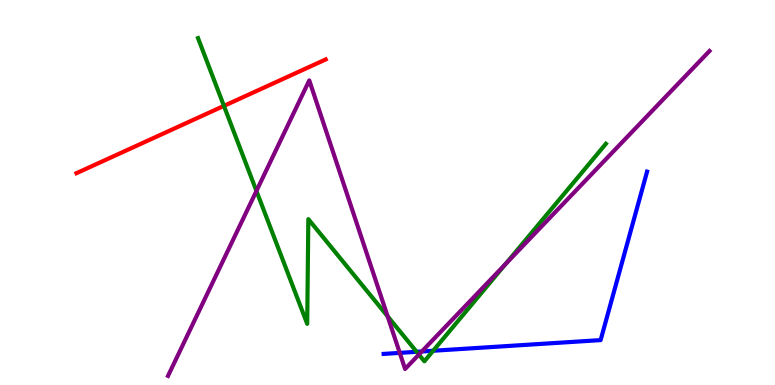[{'lines': ['blue', 'red'], 'intersections': []}, {'lines': ['green', 'red'], 'intersections': [{'x': 2.89, 'y': 7.25}]}, {'lines': ['purple', 'red'], 'intersections': []}, {'lines': ['blue', 'green'], 'intersections': [{'x': 5.38, 'y': 0.862}, {'x': 5.59, 'y': 0.889}]}, {'lines': ['blue', 'purple'], 'intersections': [{'x': 5.16, 'y': 0.834}, {'x': 5.44, 'y': 0.871}]}, {'lines': ['green', 'purple'], 'intersections': [{'x': 3.31, 'y': 5.04}, {'x': 5.0, 'y': 1.79}, {'x': 5.4, 'y': 0.79}, {'x': 6.52, 'y': 3.14}]}]